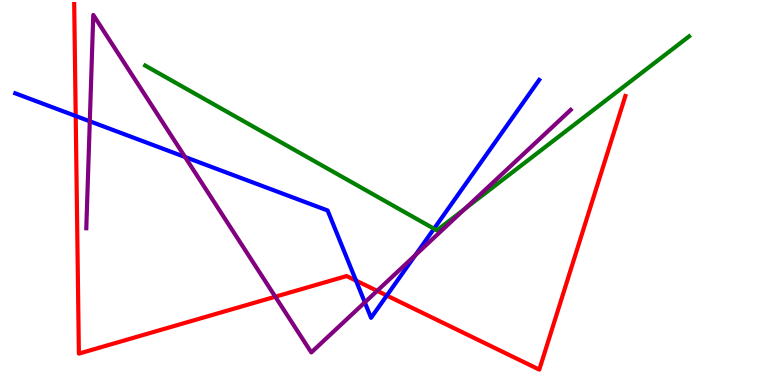[{'lines': ['blue', 'red'], 'intersections': [{'x': 0.977, 'y': 6.99}, {'x': 4.59, 'y': 2.71}, {'x': 4.99, 'y': 2.32}]}, {'lines': ['green', 'red'], 'intersections': []}, {'lines': ['purple', 'red'], 'intersections': [{'x': 3.55, 'y': 2.29}, {'x': 4.87, 'y': 2.45}]}, {'lines': ['blue', 'green'], 'intersections': [{'x': 5.6, 'y': 4.06}]}, {'lines': ['blue', 'purple'], 'intersections': [{'x': 1.16, 'y': 6.85}, {'x': 2.39, 'y': 5.92}, {'x': 4.71, 'y': 2.15}, {'x': 5.36, 'y': 3.37}]}, {'lines': ['green', 'purple'], 'intersections': [{'x': 6.0, 'y': 4.58}]}]